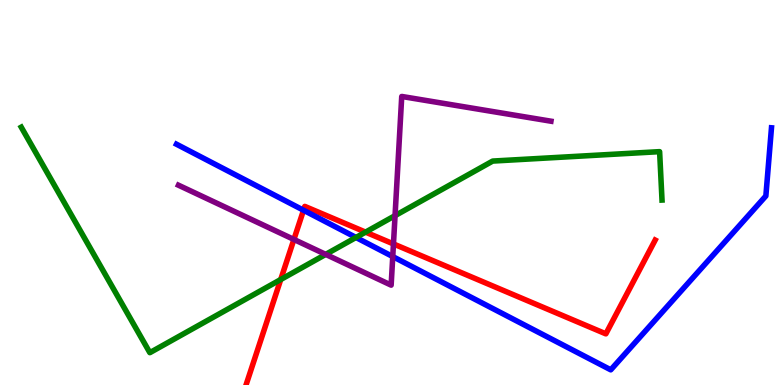[{'lines': ['blue', 'red'], 'intersections': [{'x': 3.92, 'y': 4.54}]}, {'lines': ['green', 'red'], 'intersections': [{'x': 3.62, 'y': 2.74}, {'x': 4.72, 'y': 3.97}]}, {'lines': ['purple', 'red'], 'intersections': [{'x': 3.79, 'y': 3.78}, {'x': 5.08, 'y': 3.66}]}, {'lines': ['blue', 'green'], 'intersections': [{'x': 4.59, 'y': 3.83}]}, {'lines': ['blue', 'purple'], 'intersections': [{'x': 5.07, 'y': 3.34}]}, {'lines': ['green', 'purple'], 'intersections': [{'x': 4.2, 'y': 3.39}, {'x': 5.1, 'y': 4.4}]}]